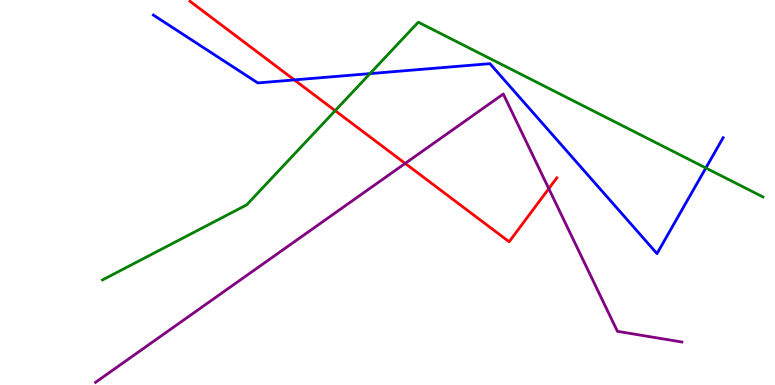[{'lines': ['blue', 'red'], 'intersections': [{'x': 3.8, 'y': 7.92}]}, {'lines': ['green', 'red'], 'intersections': [{'x': 4.32, 'y': 7.13}]}, {'lines': ['purple', 'red'], 'intersections': [{'x': 5.23, 'y': 5.76}, {'x': 7.08, 'y': 5.1}]}, {'lines': ['blue', 'green'], 'intersections': [{'x': 4.77, 'y': 8.09}, {'x': 9.11, 'y': 5.64}]}, {'lines': ['blue', 'purple'], 'intersections': []}, {'lines': ['green', 'purple'], 'intersections': []}]